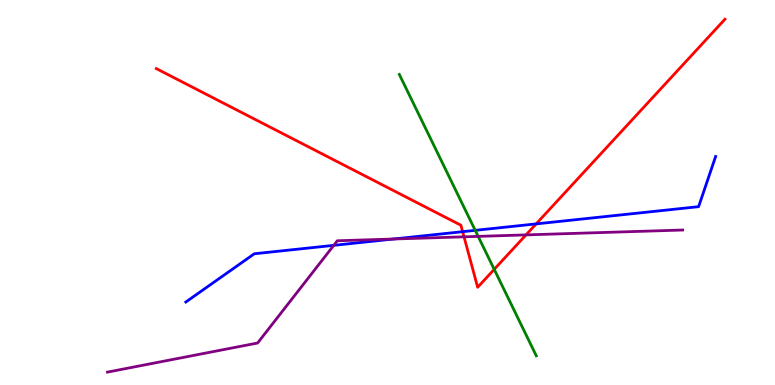[{'lines': ['blue', 'red'], 'intersections': [{'x': 5.97, 'y': 3.98}, {'x': 6.92, 'y': 4.18}]}, {'lines': ['green', 'red'], 'intersections': [{'x': 6.38, 'y': 3.0}]}, {'lines': ['purple', 'red'], 'intersections': [{'x': 5.99, 'y': 3.85}, {'x': 6.79, 'y': 3.9}]}, {'lines': ['blue', 'green'], 'intersections': [{'x': 6.13, 'y': 4.02}]}, {'lines': ['blue', 'purple'], 'intersections': [{'x': 4.31, 'y': 3.63}, {'x': 5.08, 'y': 3.79}]}, {'lines': ['green', 'purple'], 'intersections': [{'x': 6.17, 'y': 3.86}]}]